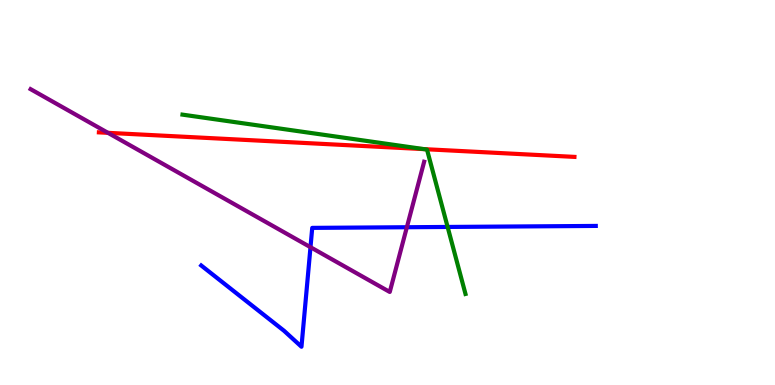[{'lines': ['blue', 'red'], 'intersections': []}, {'lines': ['green', 'red'], 'intersections': [{'x': 5.47, 'y': 6.13}]}, {'lines': ['purple', 'red'], 'intersections': [{'x': 1.39, 'y': 6.55}]}, {'lines': ['blue', 'green'], 'intersections': [{'x': 5.78, 'y': 4.11}]}, {'lines': ['blue', 'purple'], 'intersections': [{'x': 4.01, 'y': 3.58}, {'x': 5.25, 'y': 4.1}]}, {'lines': ['green', 'purple'], 'intersections': []}]